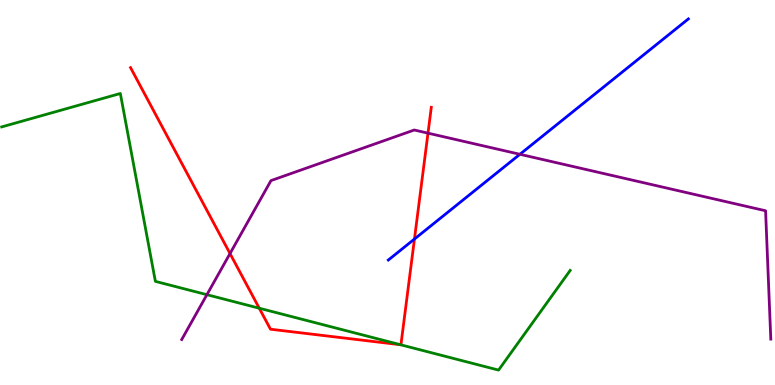[{'lines': ['blue', 'red'], 'intersections': [{'x': 5.35, 'y': 3.79}]}, {'lines': ['green', 'red'], 'intersections': [{'x': 3.35, 'y': 1.99}, {'x': 5.17, 'y': 1.05}]}, {'lines': ['purple', 'red'], 'intersections': [{'x': 2.97, 'y': 3.41}, {'x': 5.52, 'y': 6.54}]}, {'lines': ['blue', 'green'], 'intersections': []}, {'lines': ['blue', 'purple'], 'intersections': [{'x': 6.71, 'y': 5.99}]}, {'lines': ['green', 'purple'], 'intersections': [{'x': 2.67, 'y': 2.35}]}]